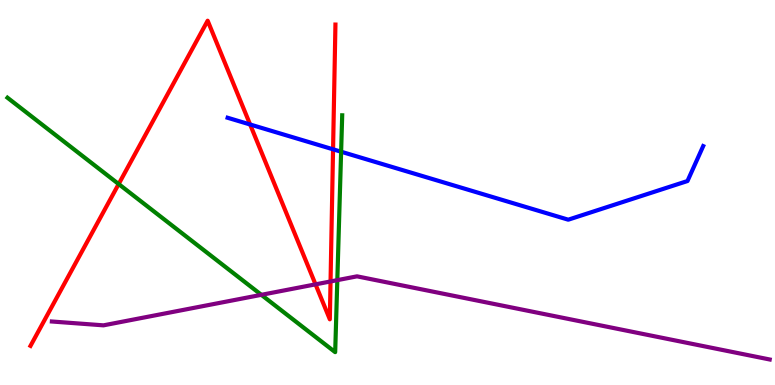[{'lines': ['blue', 'red'], 'intersections': [{'x': 3.23, 'y': 6.77}, {'x': 4.3, 'y': 6.12}]}, {'lines': ['green', 'red'], 'intersections': [{'x': 1.53, 'y': 5.22}]}, {'lines': ['purple', 'red'], 'intersections': [{'x': 4.07, 'y': 2.61}, {'x': 4.27, 'y': 2.69}]}, {'lines': ['blue', 'green'], 'intersections': [{'x': 4.4, 'y': 6.06}]}, {'lines': ['blue', 'purple'], 'intersections': []}, {'lines': ['green', 'purple'], 'intersections': [{'x': 3.37, 'y': 2.34}, {'x': 4.35, 'y': 2.72}]}]